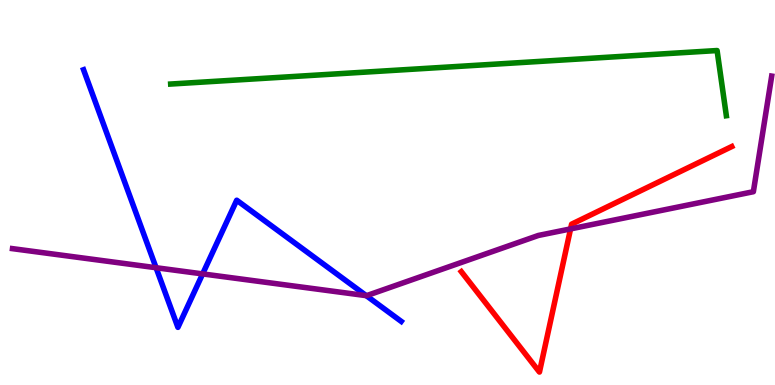[{'lines': ['blue', 'red'], 'intersections': []}, {'lines': ['green', 'red'], 'intersections': []}, {'lines': ['purple', 'red'], 'intersections': [{'x': 7.36, 'y': 4.05}]}, {'lines': ['blue', 'green'], 'intersections': []}, {'lines': ['blue', 'purple'], 'intersections': [{'x': 2.01, 'y': 3.05}, {'x': 2.61, 'y': 2.89}, {'x': 4.73, 'y': 2.32}]}, {'lines': ['green', 'purple'], 'intersections': []}]